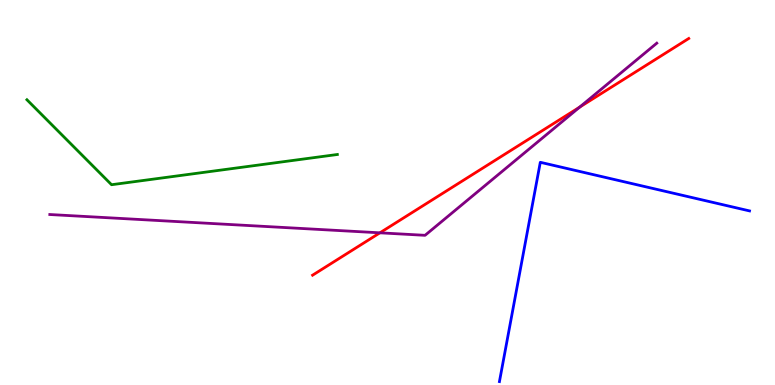[{'lines': ['blue', 'red'], 'intersections': []}, {'lines': ['green', 'red'], 'intersections': []}, {'lines': ['purple', 'red'], 'intersections': [{'x': 4.9, 'y': 3.95}, {'x': 7.48, 'y': 7.22}]}, {'lines': ['blue', 'green'], 'intersections': []}, {'lines': ['blue', 'purple'], 'intersections': []}, {'lines': ['green', 'purple'], 'intersections': []}]